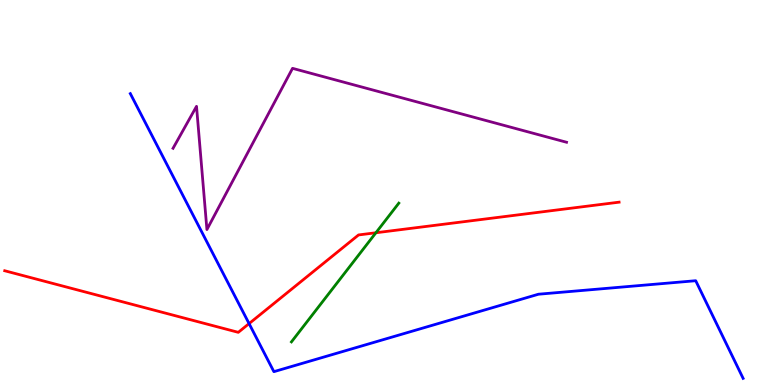[{'lines': ['blue', 'red'], 'intersections': [{'x': 3.21, 'y': 1.59}]}, {'lines': ['green', 'red'], 'intersections': [{'x': 4.85, 'y': 3.95}]}, {'lines': ['purple', 'red'], 'intersections': []}, {'lines': ['blue', 'green'], 'intersections': []}, {'lines': ['blue', 'purple'], 'intersections': []}, {'lines': ['green', 'purple'], 'intersections': []}]